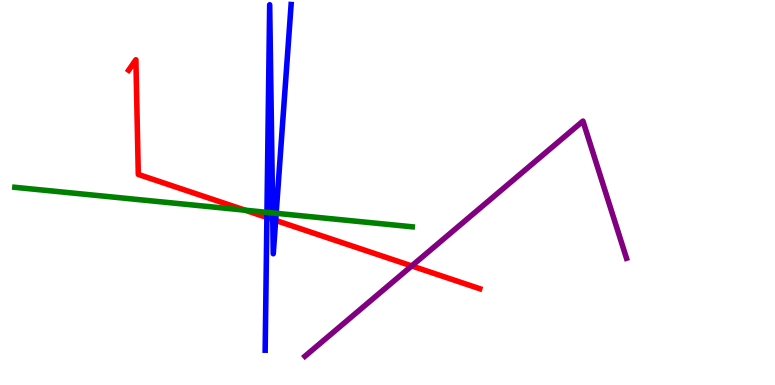[{'lines': ['blue', 'red'], 'intersections': [{'x': 3.44, 'y': 4.35}, {'x': 3.52, 'y': 4.3}, {'x': 3.56, 'y': 4.28}]}, {'lines': ['green', 'red'], 'intersections': [{'x': 3.16, 'y': 4.54}]}, {'lines': ['purple', 'red'], 'intersections': [{'x': 5.31, 'y': 3.09}]}, {'lines': ['blue', 'green'], 'intersections': [{'x': 3.44, 'y': 4.48}, {'x': 3.52, 'y': 4.47}, {'x': 3.56, 'y': 4.46}]}, {'lines': ['blue', 'purple'], 'intersections': []}, {'lines': ['green', 'purple'], 'intersections': []}]